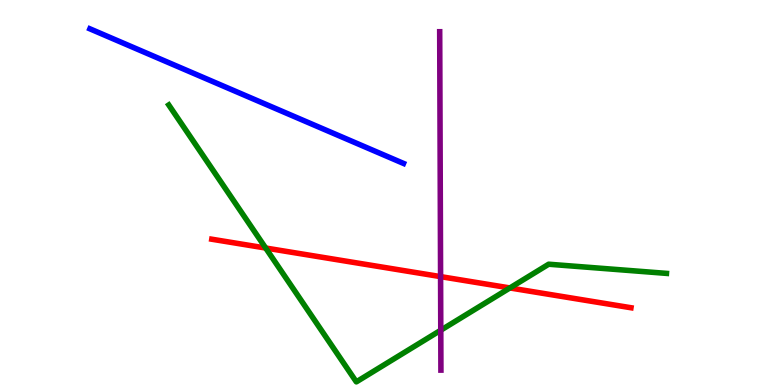[{'lines': ['blue', 'red'], 'intersections': []}, {'lines': ['green', 'red'], 'intersections': [{'x': 3.43, 'y': 3.56}, {'x': 6.58, 'y': 2.52}]}, {'lines': ['purple', 'red'], 'intersections': [{'x': 5.68, 'y': 2.82}]}, {'lines': ['blue', 'green'], 'intersections': []}, {'lines': ['blue', 'purple'], 'intersections': []}, {'lines': ['green', 'purple'], 'intersections': [{'x': 5.69, 'y': 1.42}]}]